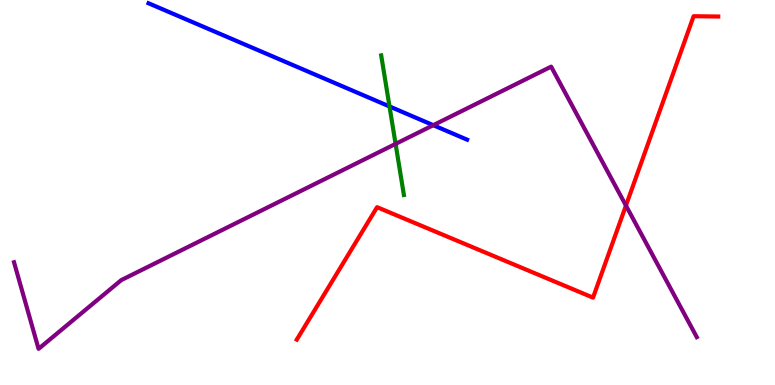[{'lines': ['blue', 'red'], 'intersections': []}, {'lines': ['green', 'red'], 'intersections': []}, {'lines': ['purple', 'red'], 'intersections': [{'x': 8.08, 'y': 4.66}]}, {'lines': ['blue', 'green'], 'intersections': [{'x': 5.03, 'y': 7.24}]}, {'lines': ['blue', 'purple'], 'intersections': [{'x': 5.59, 'y': 6.75}]}, {'lines': ['green', 'purple'], 'intersections': [{'x': 5.1, 'y': 6.26}]}]